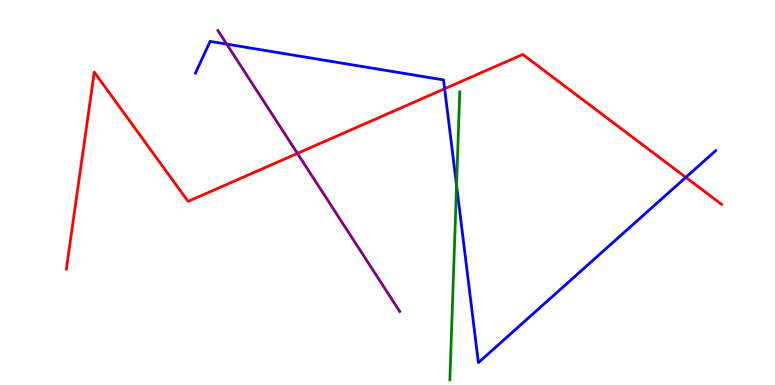[{'lines': ['blue', 'red'], 'intersections': [{'x': 5.74, 'y': 7.7}, {'x': 8.85, 'y': 5.39}]}, {'lines': ['green', 'red'], 'intersections': []}, {'lines': ['purple', 'red'], 'intersections': [{'x': 3.84, 'y': 6.02}]}, {'lines': ['blue', 'green'], 'intersections': [{'x': 5.89, 'y': 5.19}]}, {'lines': ['blue', 'purple'], 'intersections': [{'x': 2.93, 'y': 8.85}]}, {'lines': ['green', 'purple'], 'intersections': []}]